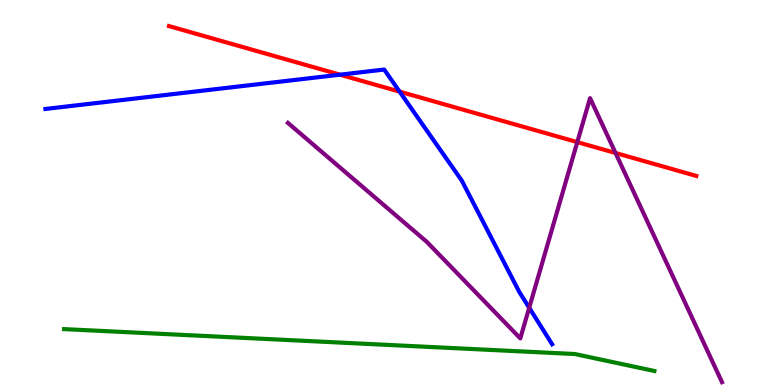[{'lines': ['blue', 'red'], 'intersections': [{'x': 4.39, 'y': 8.06}, {'x': 5.16, 'y': 7.62}]}, {'lines': ['green', 'red'], 'intersections': []}, {'lines': ['purple', 'red'], 'intersections': [{'x': 7.45, 'y': 6.31}, {'x': 7.94, 'y': 6.03}]}, {'lines': ['blue', 'green'], 'intersections': []}, {'lines': ['blue', 'purple'], 'intersections': [{'x': 6.83, 'y': 2.01}]}, {'lines': ['green', 'purple'], 'intersections': []}]